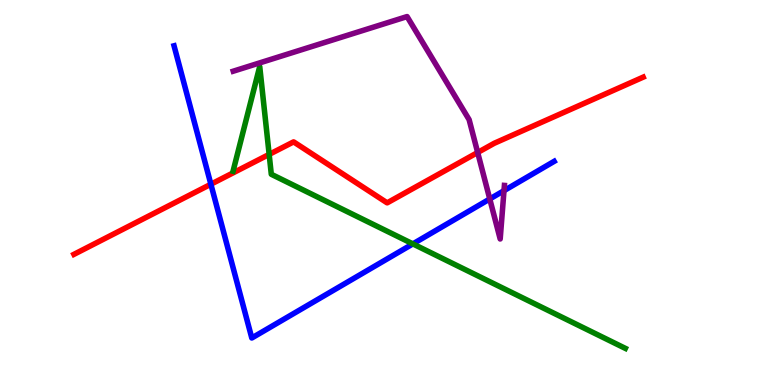[{'lines': ['blue', 'red'], 'intersections': [{'x': 2.72, 'y': 5.21}]}, {'lines': ['green', 'red'], 'intersections': [{'x': 3.47, 'y': 5.99}]}, {'lines': ['purple', 'red'], 'intersections': [{'x': 6.16, 'y': 6.04}]}, {'lines': ['blue', 'green'], 'intersections': [{'x': 5.33, 'y': 3.67}]}, {'lines': ['blue', 'purple'], 'intersections': [{'x': 6.32, 'y': 4.83}, {'x': 6.5, 'y': 5.05}]}, {'lines': ['green', 'purple'], 'intersections': []}]